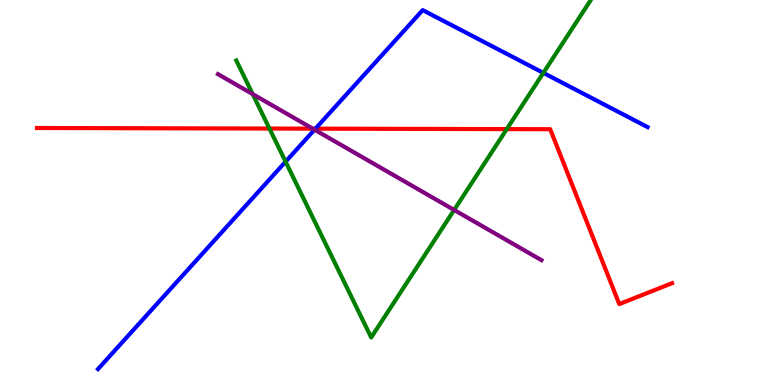[{'lines': ['blue', 'red'], 'intersections': [{'x': 4.07, 'y': 6.66}]}, {'lines': ['green', 'red'], 'intersections': [{'x': 3.48, 'y': 6.66}, {'x': 6.54, 'y': 6.65}]}, {'lines': ['purple', 'red'], 'intersections': [{'x': 4.04, 'y': 6.66}]}, {'lines': ['blue', 'green'], 'intersections': [{'x': 3.69, 'y': 5.8}, {'x': 7.01, 'y': 8.11}]}, {'lines': ['blue', 'purple'], 'intersections': [{'x': 4.06, 'y': 6.63}]}, {'lines': ['green', 'purple'], 'intersections': [{'x': 3.26, 'y': 7.56}, {'x': 5.86, 'y': 4.55}]}]